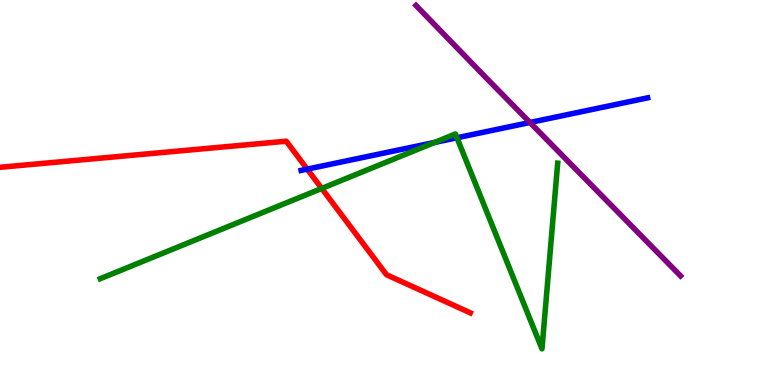[{'lines': ['blue', 'red'], 'intersections': [{'x': 3.96, 'y': 5.61}]}, {'lines': ['green', 'red'], 'intersections': [{'x': 4.15, 'y': 5.11}]}, {'lines': ['purple', 'red'], 'intersections': []}, {'lines': ['blue', 'green'], 'intersections': [{'x': 5.61, 'y': 6.3}, {'x': 5.9, 'y': 6.42}]}, {'lines': ['blue', 'purple'], 'intersections': [{'x': 6.84, 'y': 6.82}]}, {'lines': ['green', 'purple'], 'intersections': []}]